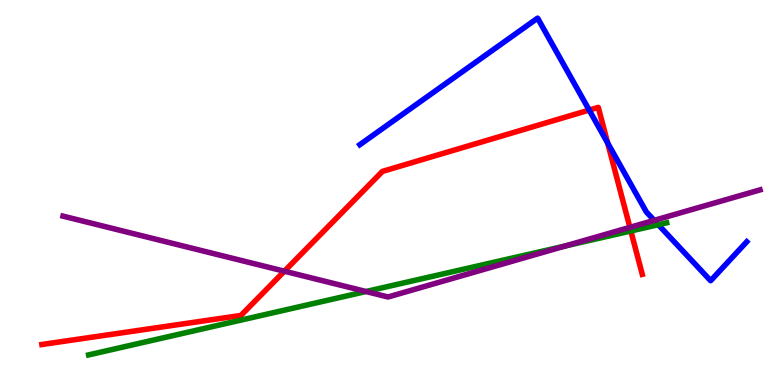[{'lines': ['blue', 'red'], 'intersections': [{'x': 7.6, 'y': 7.14}, {'x': 7.84, 'y': 6.29}]}, {'lines': ['green', 'red'], 'intersections': [{'x': 8.14, 'y': 4.0}]}, {'lines': ['purple', 'red'], 'intersections': [{'x': 3.67, 'y': 2.96}, {'x': 8.13, 'y': 4.09}]}, {'lines': ['blue', 'green'], 'intersections': [{'x': 8.49, 'y': 4.16}]}, {'lines': ['blue', 'purple'], 'intersections': [{'x': 8.44, 'y': 4.28}]}, {'lines': ['green', 'purple'], 'intersections': [{'x': 4.72, 'y': 2.43}, {'x': 7.29, 'y': 3.61}]}]